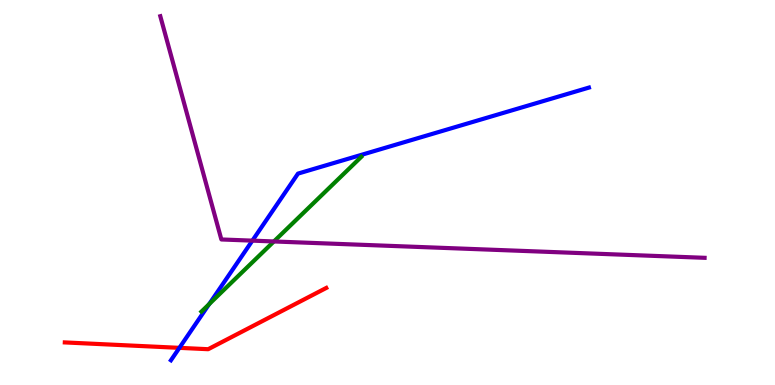[{'lines': ['blue', 'red'], 'intersections': [{'x': 2.31, 'y': 0.965}]}, {'lines': ['green', 'red'], 'intersections': []}, {'lines': ['purple', 'red'], 'intersections': []}, {'lines': ['blue', 'green'], 'intersections': [{'x': 2.7, 'y': 2.1}]}, {'lines': ['blue', 'purple'], 'intersections': [{'x': 3.26, 'y': 3.75}]}, {'lines': ['green', 'purple'], 'intersections': [{'x': 3.53, 'y': 3.73}]}]